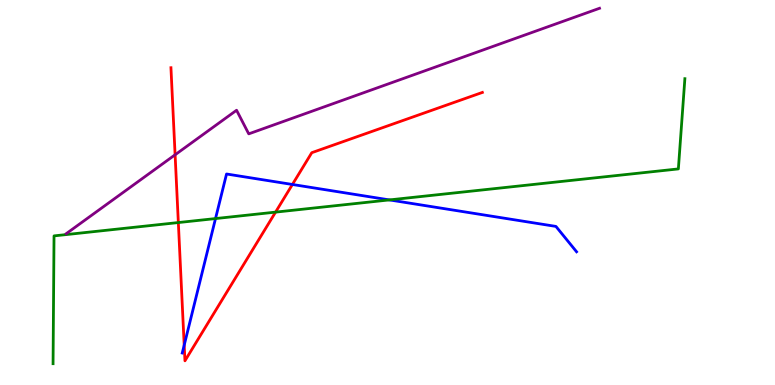[{'lines': ['blue', 'red'], 'intersections': [{'x': 2.38, 'y': 1.03}, {'x': 3.77, 'y': 5.21}]}, {'lines': ['green', 'red'], 'intersections': [{'x': 2.3, 'y': 4.22}, {'x': 3.56, 'y': 4.49}]}, {'lines': ['purple', 'red'], 'intersections': [{'x': 2.26, 'y': 5.98}]}, {'lines': ['blue', 'green'], 'intersections': [{'x': 2.78, 'y': 4.32}, {'x': 5.02, 'y': 4.81}]}, {'lines': ['blue', 'purple'], 'intersections': []}, {'lines': ['green', 'purple'], 'intersections': []}]